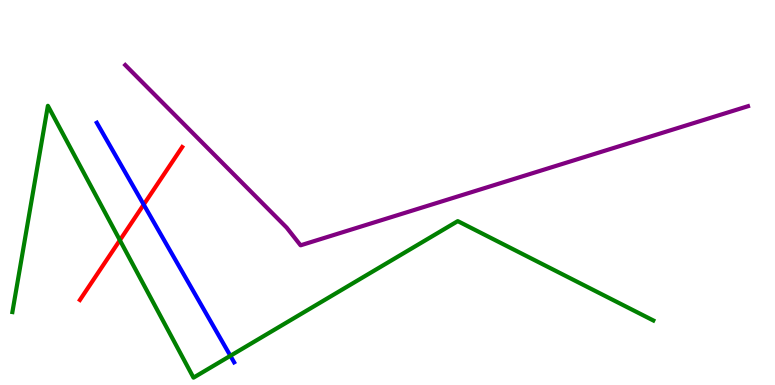[{'lines': ['blue', 'red'], 'intersections': [{'x': 1.85, 'y': 4.69}]}, {'lines': ['green', 'red'], 'intersections': [{'x': 1.55, 'y': 3.76}]}, {'lines': ['purple', 'red'], 'intersections': []}, {'lines': ['blue', 'green'], 'intersections': [{'x': 2.97, 'y': 0.758}]}, {'lines': ['blue', 'purple'], 'intersections': []}, {'lines': ['green', 'purple'], 'intersections': []}]